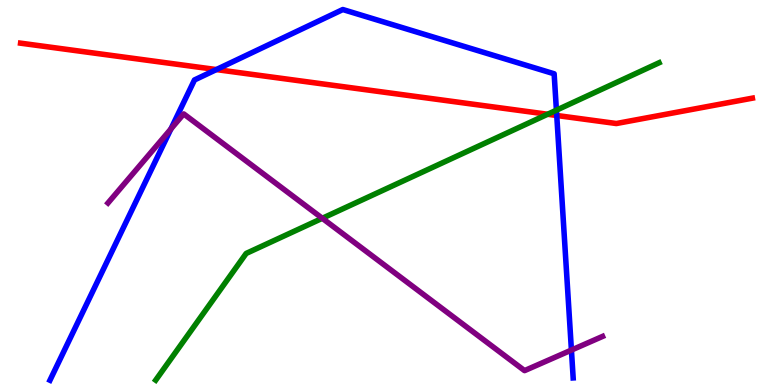[{'lines': ['blue', 'red'], 'intersections': [{'x': 2.79, 'y': 8.19}, {'x': 7.18, 'y': 7.0}]}, {'lines': ['green', 'red'], 'intersections': [{'x': 7.07, 'y': 7.03}]}, {'lines': ['purple', 'red'], 'intersections': []}, {'lines': ['blue', 'green'], 'intersections': [{'x': 7.18, 'y': 7.14}]}, {'lines': ['blue', 'purple'], 'intersections': [{'x': 2.21, 'y': 6.65}, {'x': 7.37, 'y': 0.907}]}, {'lines': ['green', 'purple'], 'intersections': [{'x': 4.16, 'y': 4.33}]}]